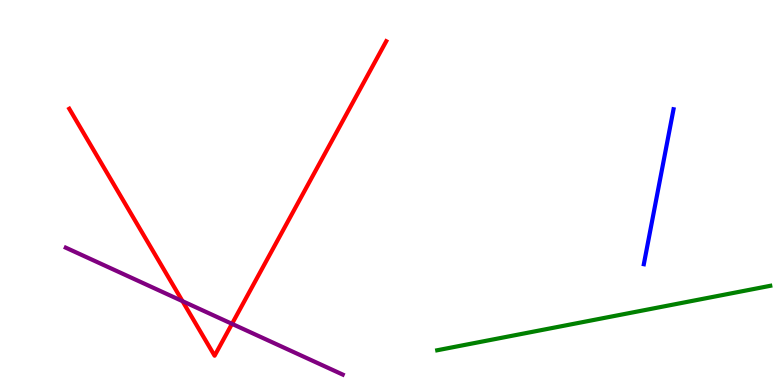[{'lines': ['blue', 'red'], 'intersections': []}, {'lines': ['green', 'red'], 'intersections': []}, {'lines': ['purple', 'red'], 'intersections': [{'x': 2.35, 'y': 2.18}, {'x': 2.99, 'y': 1.59}]}, {'lines': ['blue', 'green'], 'intersections': []}, {'lines': ['blue', 'purple'], 'intersections': []}, {'lines': ['green', 'purple'], 'intersections': []}]